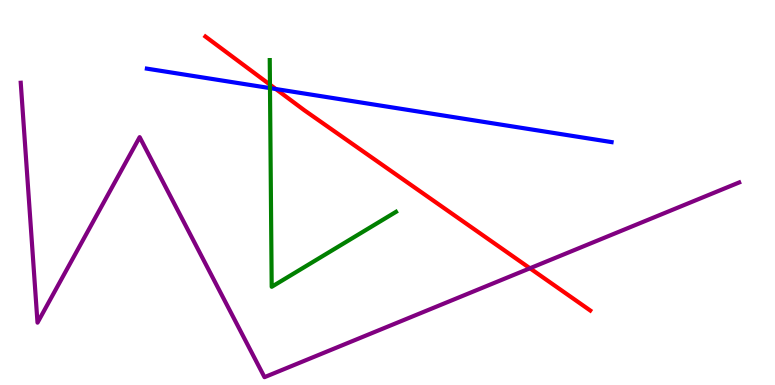[{'lines': ['blue', 'red'], 'intersections': [{'x': 3.56, 'y': 7.69}]}, {'lines': ['green', 'red'], 'intersections': [{'x': 3.48, 'y': 7.8}]}, {'lines': ['purple', 'red'], 'intersections': [{'x': 6.84, 'y': 3.03}]}, {'lines': ['blue', 'green'], 'intersections': [{'x': 3.48, 'y': 7.71}]}, {'lines': ['blue', 'purple'], 'intersections': []}, {'lines': ['green', 'purple'], 'intersections': []}]